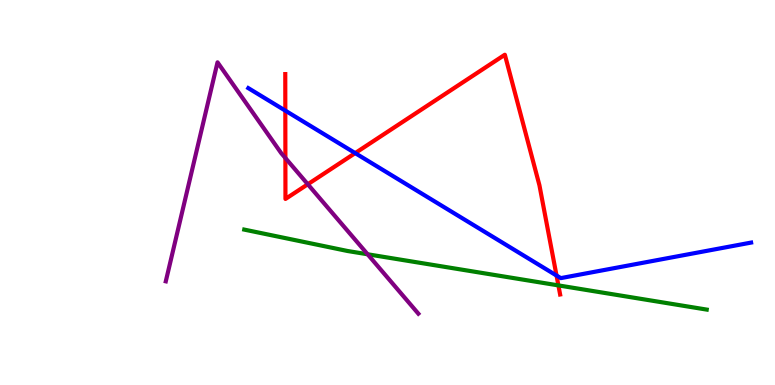[{'lines': ['blue', 'red'], 'intersections': [{'x': 3.68, 'y': 7.13}, {'x': 4.58, 'y': 6.02}, {'x': 7.18, 'y': 2.84}]}, {'lines': ['green', 'red'], 'intersections': [{'x': 7.21, 'y': 2.59}]}, {'lines': ['purple', 'red'], 'intersections': [{'x': 3.68, 'y': 5.9}, {'x': 3.97, 'y': 5.21}]}, {'lines': ['blue', 'green'], 'intersections': []}, {'lines': ['blue', 'purple'], 'intersections': []}, {'lines': ['green', 'purple'], 'intersections': [{'x': 4.74, 'y': 3.4}]}]